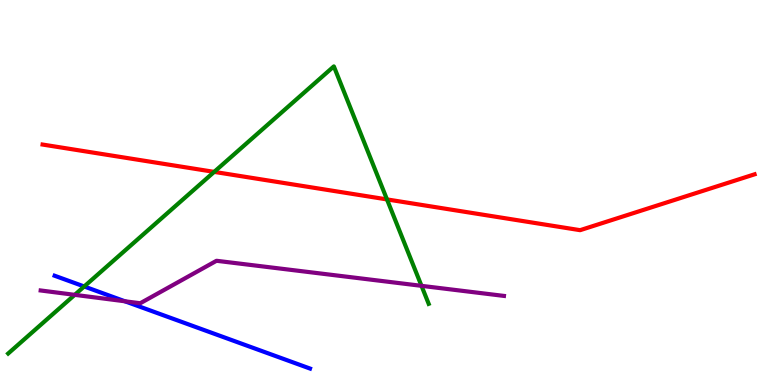[{'lines': ['blue', 'red'], 'intersections': []}, {'lines': ['green', 'red'], 'intersections': [{'x': 2.76, 'y': 5.54}, {'x': 4.99, 'y': 4.82}]}, {'lines': ['purple', 'red'], 'intersections': []}, {'lines': ['blue', 'green'], 'intersections': [{'x': 1.09, 'y': 2.56}]}, {'lines': ['blue', 'purple'], 'intersections': [{'x': 1.61, 'y': 2.17}]}, {'lines': ['green', 'purple'], 'intersections': [{'x': 0.964, 'y': 2.34}, {'x': 5.44, 'y': 2.58}]}]